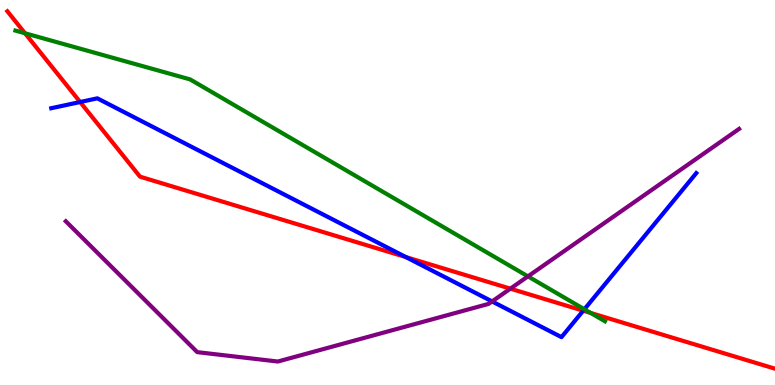[{'lines': ['blue', 'red'], 'intersections': [{'x': 1.03, 'y': 7.35}, {'x': 5.24, 'y': 3.32}, {'x': 7.53, 'y': 1.93}]}, {'lines': ['green', 'red'], 'intersections': [{'x': 0.323, 'y': 9.14}, {'x': 7.62, 'y': 1.87}]}, {'lines': ['purple', 'red'], 'intersections': [{'x': 6.59, 'y': 2.5}]}, {'lines': ['blue', 'green'], 'intersections': [{'x': 7.54, 'y': 1.97}]}, {'lines': ['blue', 'purple'], 'intersections': [{'x': 6.35, 'y': 2.17}]}, {'lines': ['green', 'purple'], 'intersections': [{'x': 6.81, 'y': 2.82}]}]